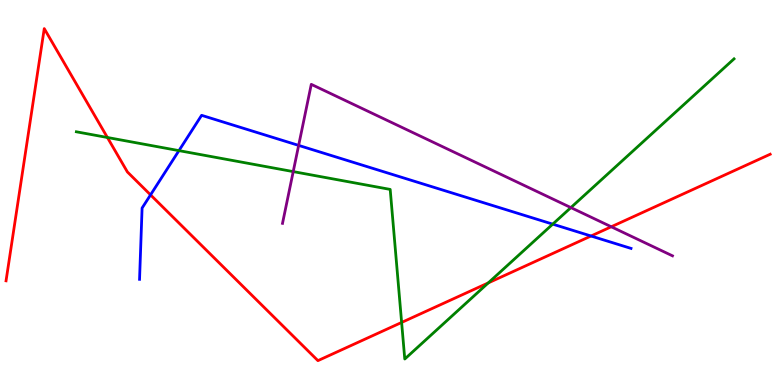[{'lines': ['blue', 'red'], 'intersections': [{'x': 1.94, 'y': 4.94}, {'x': 7.63, 'y': 3.87}]}, {'lines': ['green', 'red'], 'intersections': [{'x': 1.39, 'y': 6.43}, {'x': 5.18, 'y': 1.62}, {'x': 6.3, 'y': 2.65}]}, {'lines': ['purple', 'red'], 'intersections': [{'x': 7.89, 'y': 4.11}]}, {'lines': ['blue', 'green'], 'intersections': [{'x': 2.31, 'y': 6.09}, {'x': 7.13, 'y': 4.18}]}, {'lines': ['blue', 'purple'], 'intersections': [{'x': 3.85, 'y': 6.22}]}, {'lines': ['green', 'purple'], 'intersections': [{'x': 3.78, 'y': 5.54}, {'x': 7.37, 'y': 4.61}]}]